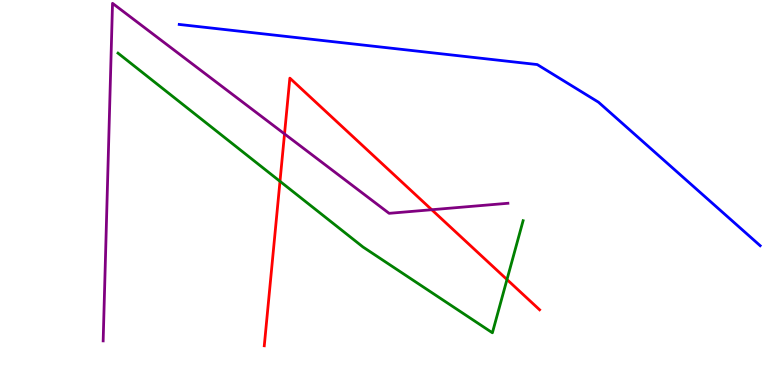[{'lines': ['blue', 'red'], 'intersections': []}, {'lines': ['green', 'red'], 'intersections': [{'x': 3.61, 'y': 5.29}, {'x': 6.54, 'y': 2.74}]}, {'lines': ['purple', 'red'], 'intersections': [{'x': 3.67, 'y': 6.52}, {'x': 5.57, 'y': 4.55}]}, {'lines': ['blue', 'green'], 'intersections': []}, {'lines': ['blue', 'purple'], 'intersections': []}, {'lines': ['green', 'purple'], 'intersections': []}]